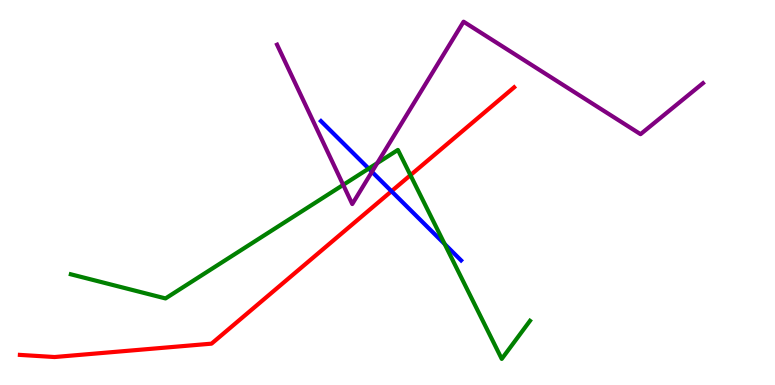[{'lines': ['blue', 'red'], 'intersections': [{'x': 5.05, 'y': 5.03}]}, {'lines': ['green', 'red'], 'intersections': [{'x': 5.3, 'y': 5.45}]}, {'lines': ['purple', 'red'], 'intersections': []}, {'lines': ['blue', 'green'], 'intersections': [{'x': 4.76, 'y': 5.62}, {'x': 5.74, 'y': 3.66}]}, {'lines': ['blue', 'purple'], 'intersections': [{'x': 4.8, 'y': 5.54}]}, {'lines': ['green', 'purple'], 'intersections': [{'x': 4.43, 'y': 5.2}, {'x': 4.87, 'y': 5.76}]}]